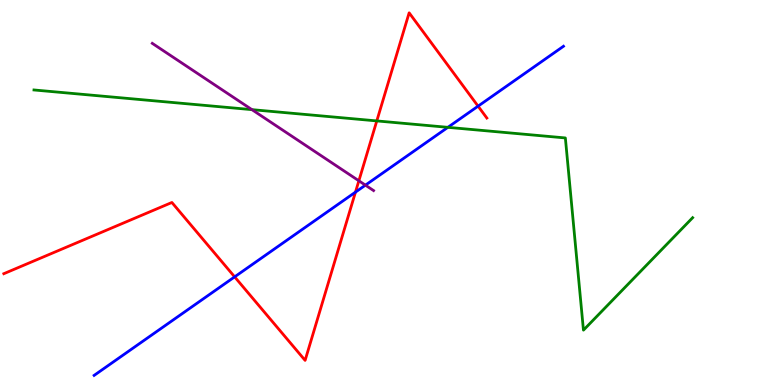[{'lines': ['blue', 'red'], 'intersections': [{'x': 3.03, 'y': 2.81}, {'x': 4.59, 'y': 5.01}, {'x': 6.17, 'y': 7.24}]}, {'lines': ['green', 'red'], 'intersections': [{'x': 4.86, 'y': 6.86}]}, {'lines': ['purple', 'red'], 'intersections': [{'x': 4.63, 'y': 5.3}]}, {'lines': ['blue', 'green'], 'intersections': [{'x': 5.78, 'y': 6.69}]}, {'lines': ['blue', 'purple'], 'intersections': [{'x': 4.72, 'y': 5.19}]}, {'lines': ['green', 'purple'], 'intersections': [{'x': 3.25, 'y': 7.15}]}]